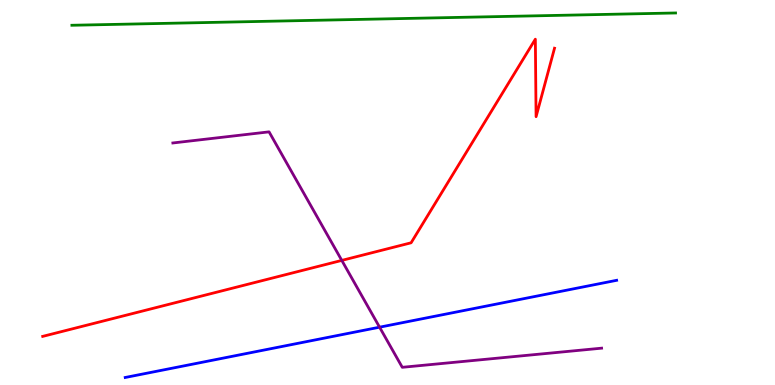[{'lines': ['blue', 'red'], 'intersections': []}, {'lines': ['green', 'red'], 'intersections': []}, {'lines': ['purple', 'red'], 'intersections': [{'x': 4.41, 'y': 3.24}]}, {'lines': ['blue', 'green'], 'intersections': []}, {'lines': ['blue', 'purple'], 'intersections': [{'x': 4.9, 'y': 1.5}]}, {'lines': ['green', 'purple'], 'intersections': []}]